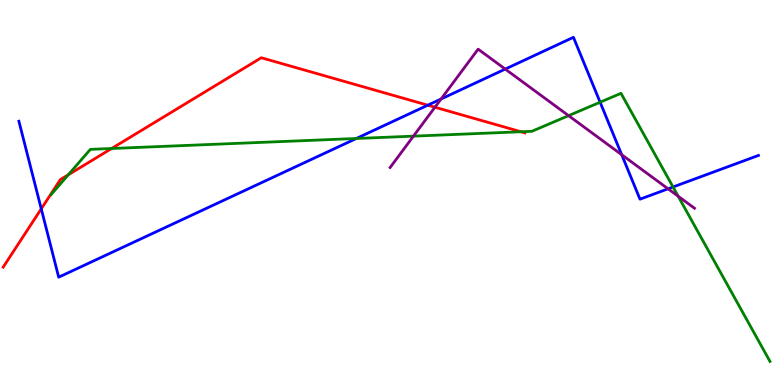[{'lines': ['blue', 'red'], 'intersections': [{'x': 0.532, 'y': 4.58}, {'x': 5.52, 'y': 7.27}]}, {'lines': ['green', 'red'], 'intersections': [{'x': 0.881, 'y': 5.46}, {'x': 1.44, 'y': 6.14}, {'x': 6.72, 'y': 6.58}]}, {'lines': ['purple', 'red'], 'intersections': [{'x': 5.61, 'y': 7.21}]}, {'lines': ['blue', 'green'], 'intersections': [{'x': 4.6, 'y': 6.4}, {'x': 7.74, 'y': 7.35}, {'x': 8.68, 'y': 5.14}]}, {'lines': ['blue', 'purple'], 'intersections': [{'x': 5.69, 'y': 7.43}, {'x': 6.52, 'y': 8.21}, {'x': 8.02, 'y': 5.98}, {'x': 8.62, 'y': 5.1}]}, {'lines': ['green', 'purple'], 'intersections': [{'x': 5.33, 'y': 6.46}, {'x': 7.34, 'y': 7.0}, {'x': 8.75, 'y': 4.9}]}]